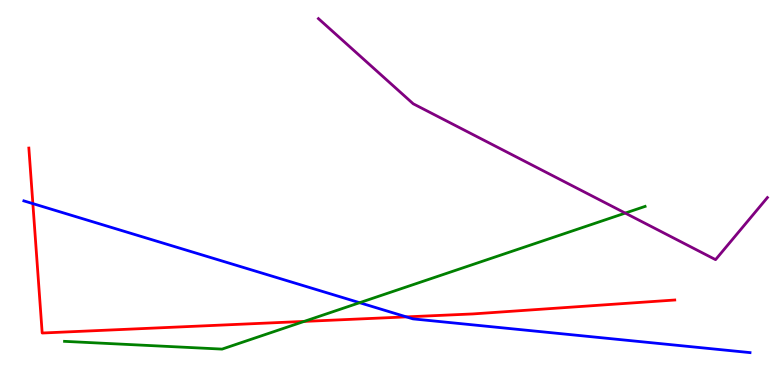[{'lines': ['blue', 'red'], 'intersections': [{'x': 0.424, 'y': 4.71}, {'x': 5.24, 'y': 1.77}]}, {'lines': ['green', 'red'], 'intersections': [{'x': 3.92, 'y': 1.65}]}, {'lines': ['purple', 'red'], 'intersections': []}, {'lines': ['blue', 'green'], 'intersections': [{'x': 4.64, 'y': 2.14}]}, {'lines': ['blue', 'purple'], 'intersections': []}, {'lines': ['green', 'purple'], 'intersections': [{'x': 8.07, 'y': 4.47}]}]